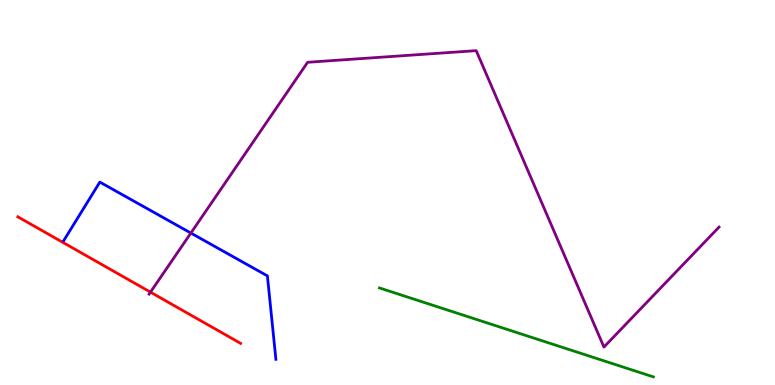[{'lines': ['blue', 'red'], 'intersections': []}, {'lines': ['green', 'red'], 'intersections': []}, {'lines': ['purple', 'red'], 'intersections': [{'x': 1.94, 'y': 2.41}]}, {'lines': ['blue', 'green'], 'intersections': []}, {'lines': ['blue', 'purple'], 'intersections': [{'x': 2.46, 'y': 3.95}]}, {'lines': ['green', 'purple'], 'intersections': []}]